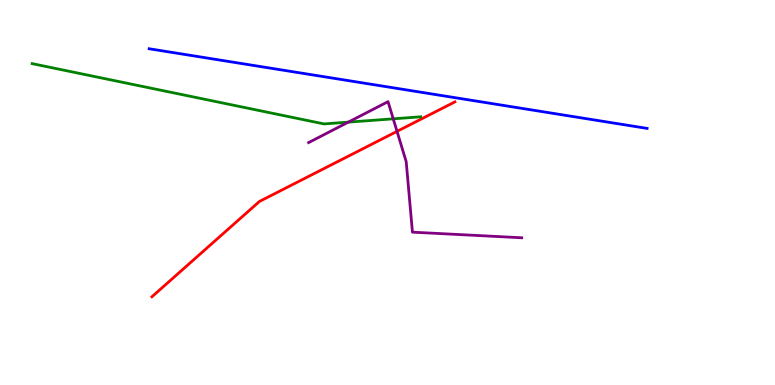[{'lines': ['blue', 'red'], 'intersections': []}, {'lines': ['green', 'red'], 'intersections': []}, {'lines': ['purple', 'red'], 'intersections': [{'x': 5.12, 'y': 6.59}]}, {'lines': ['blue', 'green'], 'intersections': []}, {'lines': ['blue', 'purple'], 'intersections': []}, {'lines': ['green', 'purple'], 'intersections': [{'x': 4.49, 'y': 6.83}, {'x': 5.07, 'y': 6.91}]}]